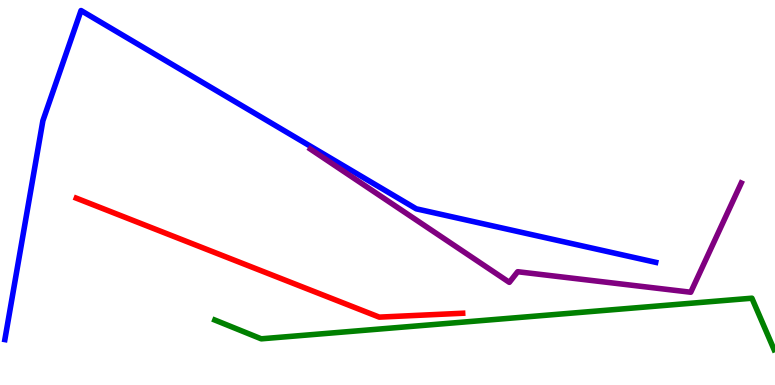[{'lines': ['blue', 'red'], 'intersections': []}, {'lines': ['green', 'red'], 'intersections': []}, {'lines': ['purple', 'red'], 'intersections': []}, {'lines': ['blue', 'green'], 'intersections': []}, {'lines': ['blue', 'purple'], 'intersections': []}, {'lines': ['green', 'purple'], 'intersections': []}]